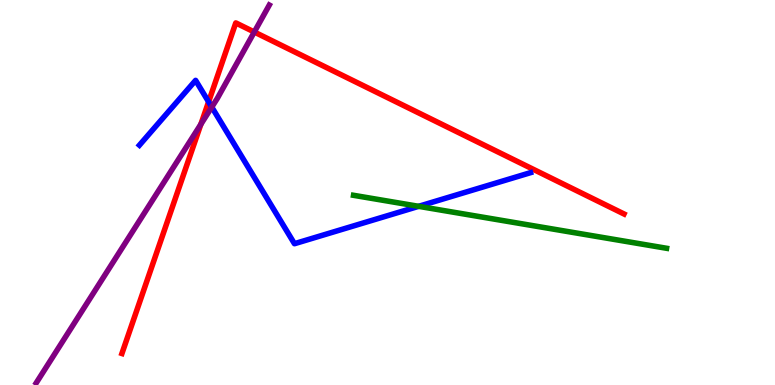[{'lines': ['blue', 'red'], 'intersections': [{'x': 2.69, 'y': 7.36}]}, {'lines': ['green', 'red'], 'intersections': []}, {'lines': ['purple', 'red'], 'intersections': [{'x': 2.59, 'y': 6.77}, {'x': 3.28, 'y': 9.17}]}, {'lines': ['blue', 'green'], 'intersections': [{'x': 5.4, 'y': 4.64}]}, {'lines': ['blue', 'purple'], 'intersections': [{'x': 2.73, 'y': 7.22}]}, {'lines': ['green', 'purple'], 'intersections': []}]